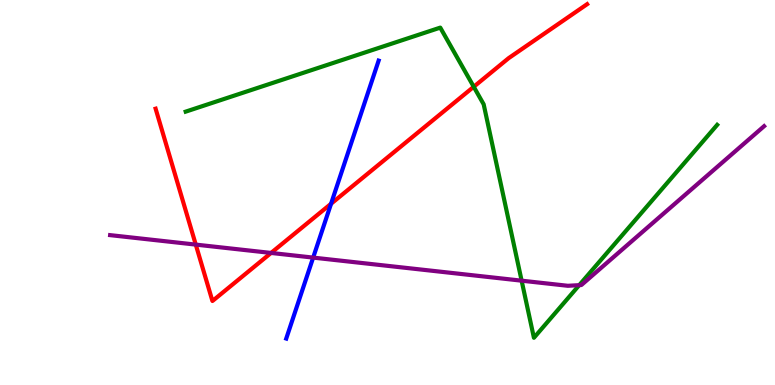[{'lines': ['blue', 'red'], 'intersections': [{'x': 4.27, 'y': 4.71}]}, {'lines': ['green', 'red'], 'intersections': [{'x': 6.11, 'y': 7.75}]}, {'lines': ['purple', 'red'], 'intersections': [{'x': 2.53, 'y': 3.65}, {'x': 3.5, 'y': 3.43}]}, {'lines': ['blue', 'green'], 'intersections': []}, {'lines': ['blue', 'purple'], 'intersections': [{'x': 4.04, 'y': 3.31}]}, {'lines': ['green', 'purple'], 'intersections': [{'x': 6.73, 'y': 2.71}, {'x': 7.47, 'y': 2.59}]}]